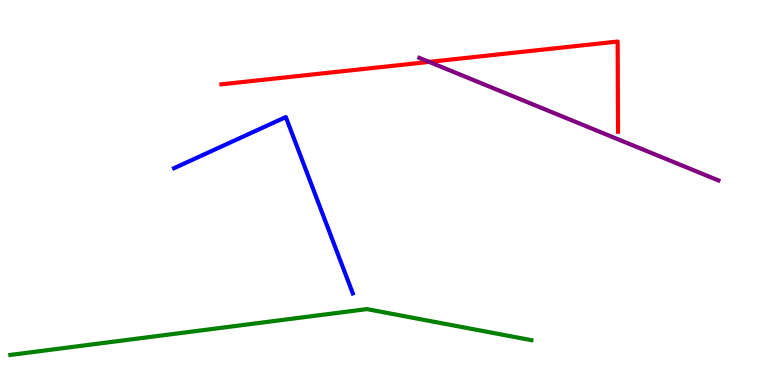[{'lines': ['blue', 'red'], 'intersections': []}, {'lines': ['green', 'red'], 'intersections': []}, {'lines': ['purple', 'red'], 'intersections': [{'x': 5.54, 'y': 8.39}]}, {'lines': ['blue', 'green'], 'intersections': []}, {'lines': ['blue', 'purple'], 'intersections': []}, {'lines': ['green', 'purple'], 'intersections': []}]